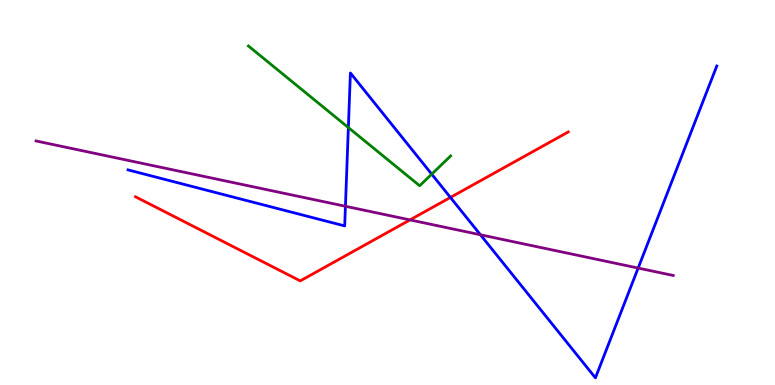[{'lines': ['blue', 'red'], 'intersections': [{'x': 5.81, 'y': 4.87}]}, {'lines': ['green', 'red'], 'intersections': []}, {'lines': ['purple', 'red'], 'intersections': [{'x': 5.29, 'y': 4.29}]}, {'lines': ['blue', 'green'], 'intersections': [{'x': 4.5, 'y': 6.69}, {'x': 5.57, 'y': 5.48}]}, {'lines': ['blue', 'purple'], 'intersections': [{'x': 4.46, 'y': 4.64}, {'x': 6.2, 'y': 3.9}, {'x': 8.23, 'y': 3.04}]}, {'lines': ['green', 'purple'], 'intersections': []}]